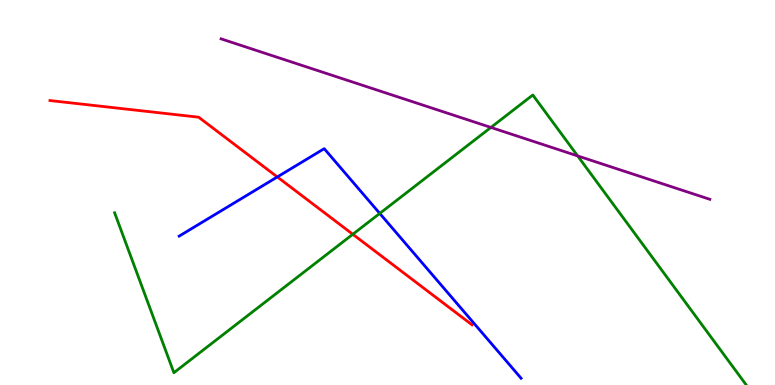[{'lines': ['blue', 'red'], 'intersections': [{'x': 3.58, 'y': 5.4}]}, {'lines': ['green', 'red'], 'intersections': [{'x': 4.55, 'y': 3.91}]}, {'lines': ['purple', 'red'], 'intersections': []}, {'lines': ['blue', 'green'], 'intersections': [{'x': 4.9, 'y': 4.46}]}, {'lines': ['blue', 'purple'], 'intersections': []}, {'lines': ['green', 'purple'], 'intersections': [{'x': 6.33, 'y': 6.69}, {'x': 7.45, 'y': 5.95}]}]